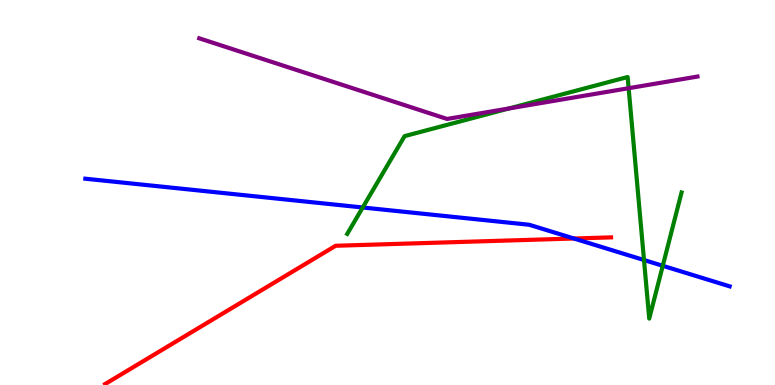[{'lines': ['blue', 'red'], 'intersections': [{'x': 7.41, 'y': 3.81}]}, {'lines': ['green', 'red'], 'intersections': []}, {'lines': ['purple', 'red'], 'intersections': []}, {'lines': ['blue', 'green'], 'intersections': [{'x': 4.68, 'y': 4.61}, {'x': 8.31, 'y': 3.25}, {'x': 8.55, 'y': 3.1}]}, {'lines': ['blue', 'purple'], 'intersections': []}, {'lines': ['green', 'purple'], 'intersections': [{'x': 6.57, 'y': 7.18}, {'x': 8.11, 'y': 7.71}]}]